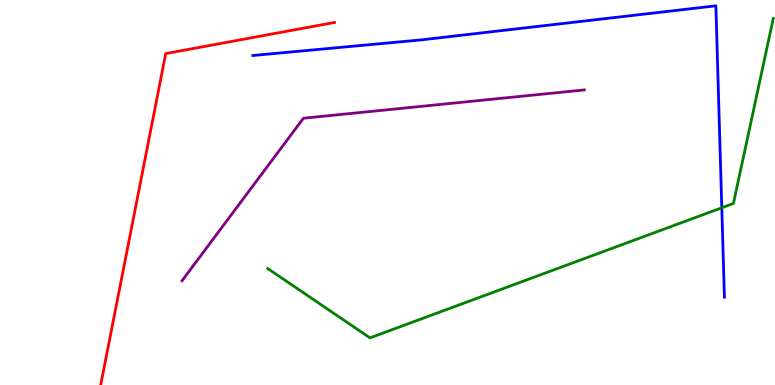[{'lines': ['blue', 'red'], 'intersections': []}, {'lines': ['green', 'red'], 'intersections': []}, {'lines': ['purple', 'red'], 'intersections': []}, {'lines': ['blue', 'green'], 'intersections': [{'x': 9.31, 'y': 4.6}]}, {'lines': ['blue', 'purple'], 'intersections': []}, {'lines': ['green', 'purple'], 'intersections': []}]